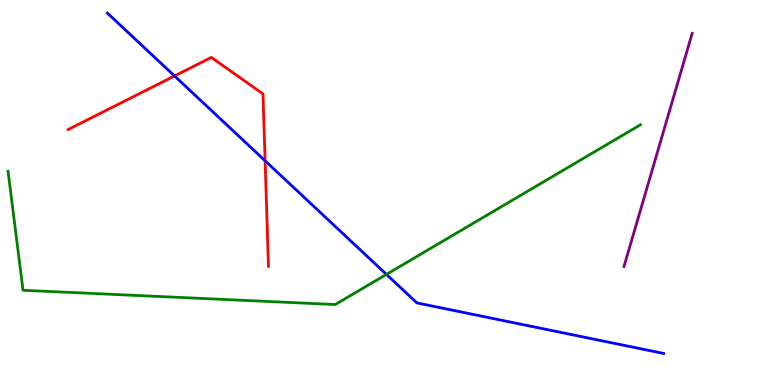[{'lines': ['blue', 'red'], 'intersections': [{'x': 2.25, 'y': 8.03}, {'x': 3.42, 'y': 5.82}]}, {'lines': ['green', 'red'], 'intersections': []}, {'lines': ['purple', 'red'], 'intersections': []}, {'lines': ['blue', 'green'], 'intersections': [{'x': 4.99, 'y': 2.87}]}, {'lines': ['blue', 'purple'], 'intersections': []}, {'lines': ['green', 'purple'], 'intersections': []}]